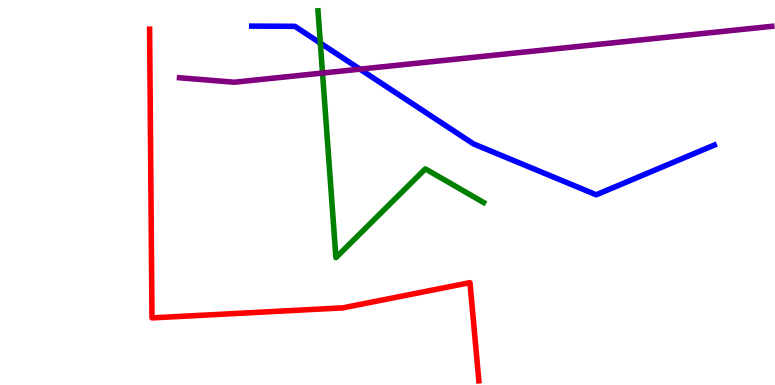[{'lines': ['blue', 'red'], 'intersections': []}, {'lines': ['green', 'red'], 'intersections': []}, {'lines': ['purple', 'red'], 'intersections': []}, {'lines': ['blue', 'green'], 'intersections': [{'x': 4.13, 'y': 8.88}]}, {'lines': ['blue', 'purple'], 'intersections': [{'x': 4.64, 'y': 8.2}]}, {'lines': ['green', 'purple'], 'intersections': [{'x': 4.16, 'y': 8.1}]}]